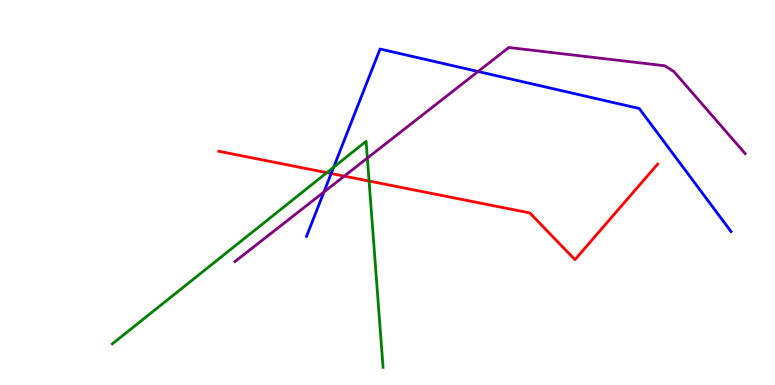[{'lines': ['blue', 'red'], 'intersections': [{'x': 4.27, 'y': 5.49}]}, {'lines': ['green', 'red'], 'intersections': [{'x': 4.22, 'y': 5.52}, {'x': 4.76, 'y': 5.3}]}, {'lines': ['purple', 'red'], 'intersections': [{'x': 4.44, 'y': 5.43}]}, {'lines': ['blue', 'green'], 'intersections': [{'x': 4.31, 'y': 5.66}]}, {'lines': ['blue', 'purple'], 'intersections': [{'x': 4.18, 'y': 5.01}, {'x': 6.17, 'y': 8.14}]}, {'lines': ['green', 'purple'], 'intersections': [{'x': 4.74, 'y': 5.89}]}]